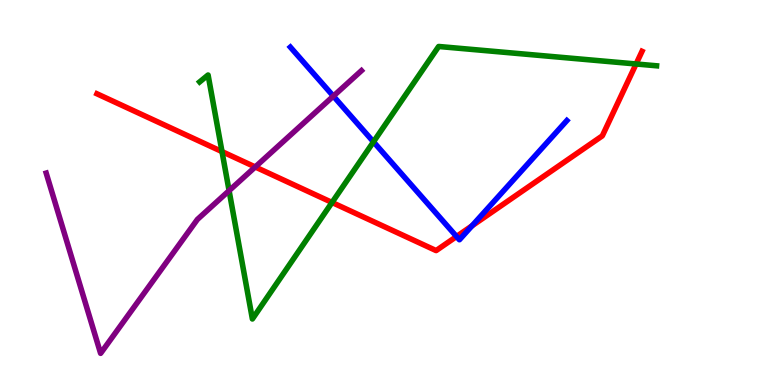[{'lines': ['blue', 'red'], 'intersections': [{'x': 5.89, 'y': 3.86}, {'x': 6.09, 'y': 4.13}]}, {'lines': ['green', 'red'], 'intersections': [{'x': 2.86, 'y': 6.06}, {'x': 4.28, 'y': 4.74}, {'x': 8.21, 'y': 8.34}]}, {'lines': ['purple', 'red'], 'intersections': [{'x': 3.29, 'y': 5.66}]}, {'lines': ['blue', 'green'], 'intersections': [{'x': 4.82, 'y': 6.32}]}, {'lines': ['blue', 'purple'], 'intersections': [{'x': 4.3, 'y': 7.5}]}, {'lines': ['green', 'purple'], 'intersections': [{'x': 2.96, 'y': 5.05}]}]